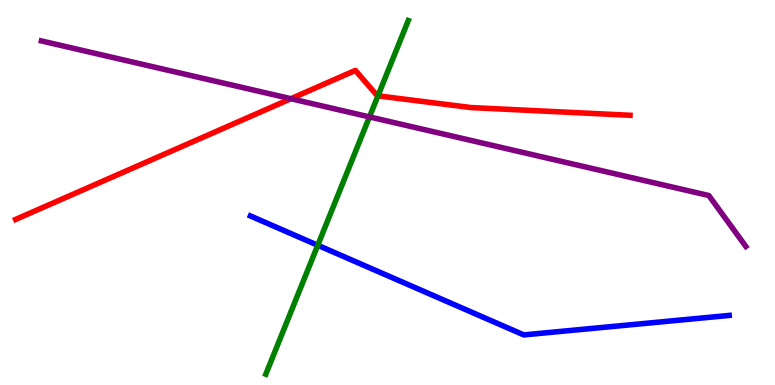[{'lines': ['blue', 'red'], 'intersections': []}, {'lines': ['green', 'red'], 'intersections': [{'x': 4.88, 'y': 7.51}]}, {'lines': ['purple', 'red'], 'intersections': [{'x': 3.75, 'y': 7.44}]}, {'lines': ['blue', 'green'], 'intersections': [{'x': 4.1, 'y': 3.63}]}, {'lines': ['blue', 'purple'], 'intersections': []}, {'lines': ['green', 'purple'], 'intersections': [{'x': 4.77, 'y': 6.96}]}]